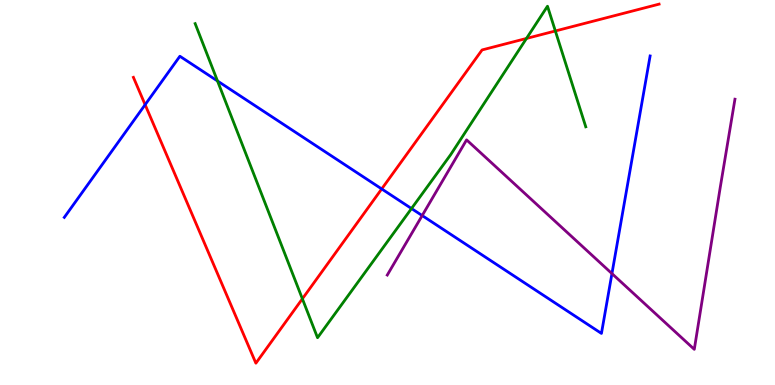[{'lines': ['blue', 'red'], 'intersections': [{'x': 1.87, 'y': 7.28}, {'x': 4.93, 'y': 5.09}]}, {'lines': ['green', 'red'], 'intersections': [{'x': 3.9, 'y': 2.24}, {'x': 6.79, 'y': 9.0}, {'x': 7.17, 'y': 9.2}]}, {'lines': ['purple', 'red'], 'intersections': []}, {'lines': ['blue', 'green'], 'intersections': [{'x': 2.81, 'y': 7.9}, {'x': 5.31, 'y': 4.58}]}, {'lines': ['blue', 'purple'], 'intersections': [{'x': 5.45, 'y': 4.4}, {'x': 7.9, 'y': 2.89}]}, {'lines': ['green', 'purple'], 'intersections': []}]